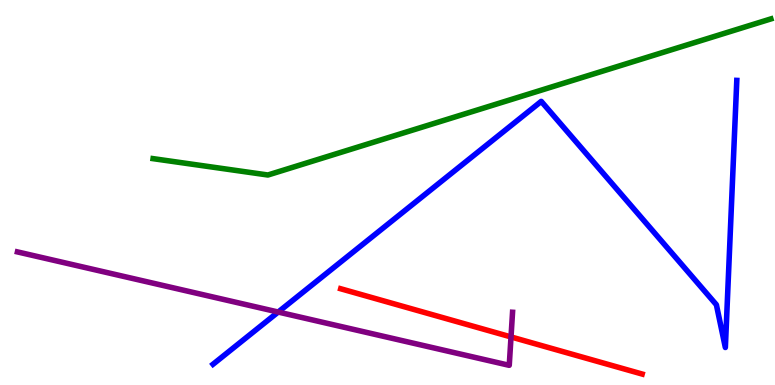[{'lines': ['blue', 'red'], 'intersections': []}, {'lines': ['green', 'red'], 'intersections': []}, {'lines': ['purple', 'red'], 'intersections': [{'x': 6.59, 'y': 1.25}]}, {'lines': ['blue', 'green'], 'intersections': []}, {'lines': ['blue', 'purple'], 'intersections': [{'x': 3.59, 'y': 1.9}]}, {'lines': ['green', 'purple'], 'intersections': []}]